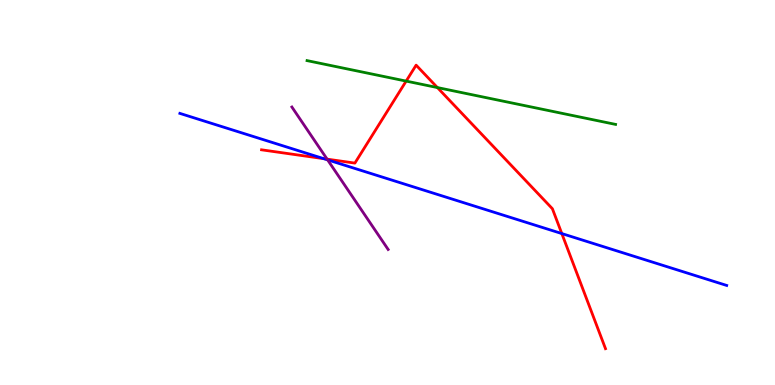[{'lines': ['blue', 'red'], 'intersections': [{'x': 4.18, 'y': 5.88}, {'x': 7.25, 'y': 3.93}]}, {'lines': ['green', 'red'], 'intersections': [{'x': 5.24, 'y': 7.89}, {'x': 5.64, 'y': 7.73}]}, {'lines': ['purple', 'red'], 'intersections': [{'x': 4.22, 'y': 5.87}]}, {'lines': ['blue', 'green'], 'intersections': []}, {'lines': ['blue', 'purple'], 'intersections': [{'x': 4.23, 'y': 5.85}]}, {'lines': ['green', 'purple'], 'intersections': []}]